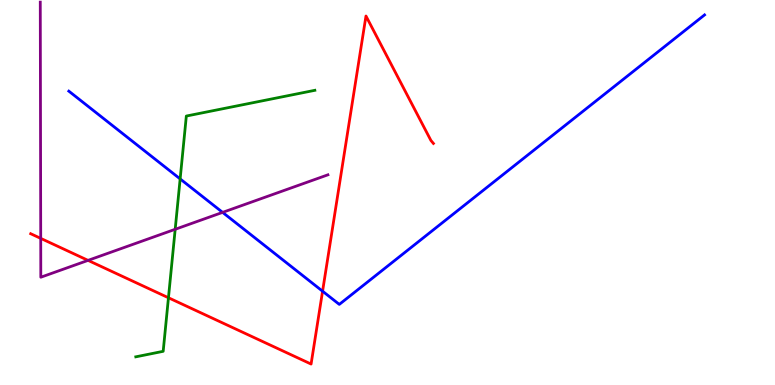[{'lines': ['blue', 'red'], 'intersections': [{'x': 4.16, 'y': 2.44}]}, {'lines': ['green', 'red'], 'intersections': [{'x': 2.17, 'y': 2.27}]}, {'lines': ['purple', 'red'], 'intersections': [{'x': 0.526, 'y': 3.81}, {'x': 1.14, 'y': 3.24}]}, {'lines': ['blue', 'green'], 'intersections': [{'x': 2.32, 'y': 5.35}]}, {'lines': ['blue', 'purple'], 'intersections': [{'x': 2.87, 'y': 4.48}]}, {'lines': ['green', 'purple'], 'intersections': [{'x': 2.26, 'y': 4.04}]}]